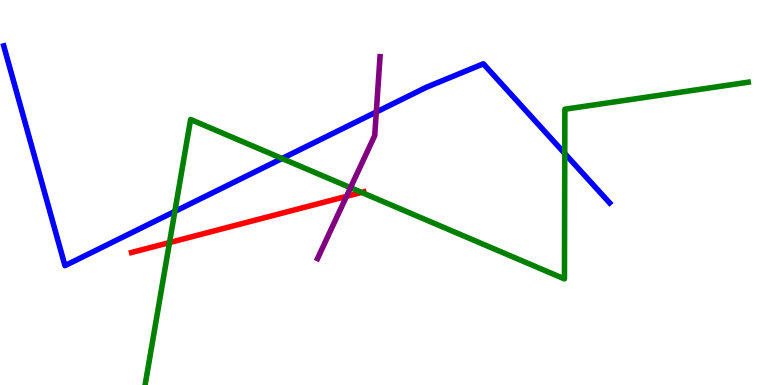[{'lines': ['blue', 'red'], 'intersections': []}, {'lines': ['green', 'red'], 'intersections': [{'x': 2.19, 'y': 3.7}, {'x': 4.67, 'y': 5.0}]}, {'lines': ['purple', 'red'], 'intersections': [{'x': 4.47, 'y': 4.9}]}, {'lines': ['blue', 'green'], 'intersections': [{'x': 2.26, 'y': 4.51}, {'x': 3.64, 'y': 5.88}, {'x': 7.29, 'y': 6.01}]}, {'lines': ['blue', 'purple'], 'intersections': [{'x': 4.86, 'y': 7.09}]}, {'lines': ['green', 'purple'], 'intersections': [{'x': 4.52, 'y': 5.13}]}]